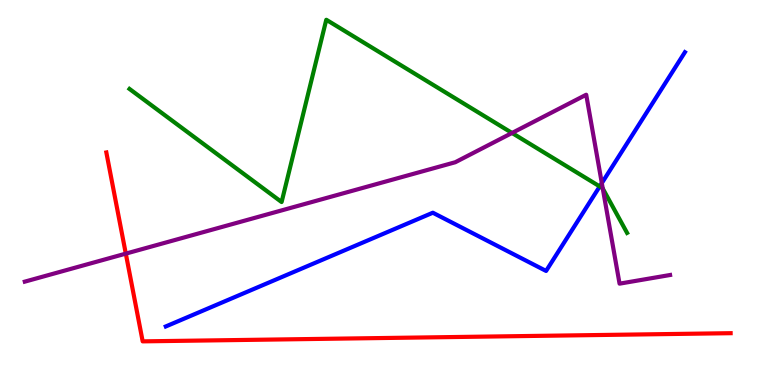[{'lines': ['blue', 'red'], 'intersections': []}, {'lines': ['green', 'red'], 'intersections': []}, {'lines': ['purple', 'red'], 'intersections': [{'x': 1.62, 'y': 3.41}]}, {'lines': ['blue', 'green'], 'intersections': [{'x': 7.74, 'y': 5.16}]}, {'lines': ['blue', 'purple'], 'intersections': [{'x': 7.77, 'y': 5.24}]}, {'lines': ['green', 'purple'], 'intersections': [{'x': 6.61, 'y': 6.55}, {'x': 7.78, 'y': 5.1}]}]